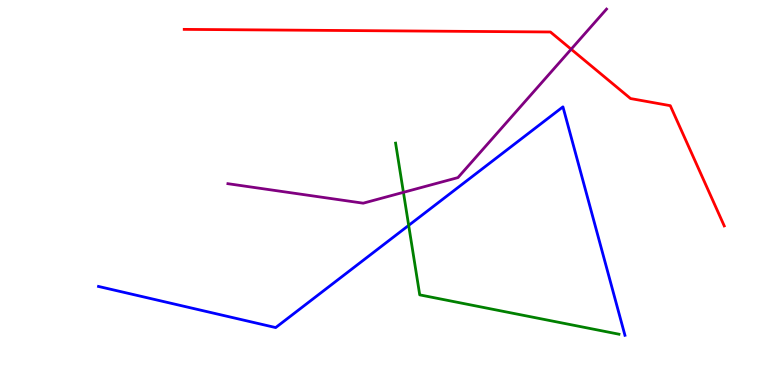[{'lines': ['blue', 'red'], 'intersections': []}, {'lines': ['green', 'red'], 'intersections': []}, {'lines': ['purple', 'red'], 'intersections': [{'x': 7.37, 'y': 8.72}]}, {'lines': ['blue', 'green'], 'intersections': [{'x': 5.27, 'y': 4.15}]}, {'lines': ['blue', 'purple'], 'intersections': []}, {'lines': ['green', 'purple'], 'intersections': [{'x': 5.21, 'y': 5.0}]}]